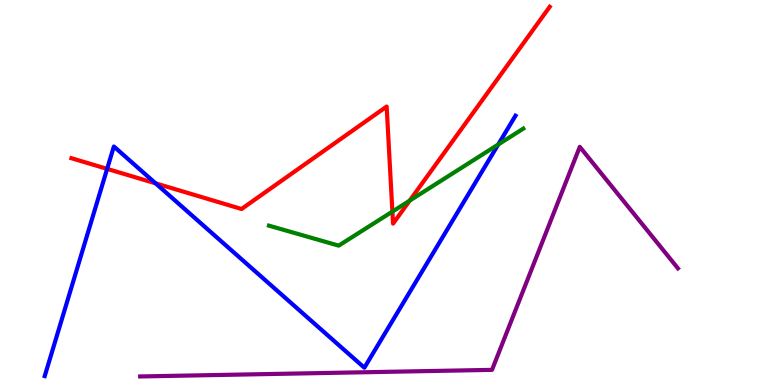[{'lines': ['blue', 'red'], 'intersections': [{'x': 1.38, 'y': 5.61}, {'x': 2.01, 'y': 5.24}]}, {'lines': ['green', 'red'], 'intersections': [{'x': 5.06, 'y': 4.5}, {'x': 5.29, 'y': 4.79}]}, {'lines': ['purple', 'red'], 'intersections': []}, {'lines': ['blue', 'green'], 'intersections': [{'x': 6.43, 'y': 6.25}]}, {'lines': ['blue', 'purple'], 'intersections': []}, {'lines': ['green', 'purple'], 'intersections': []}]